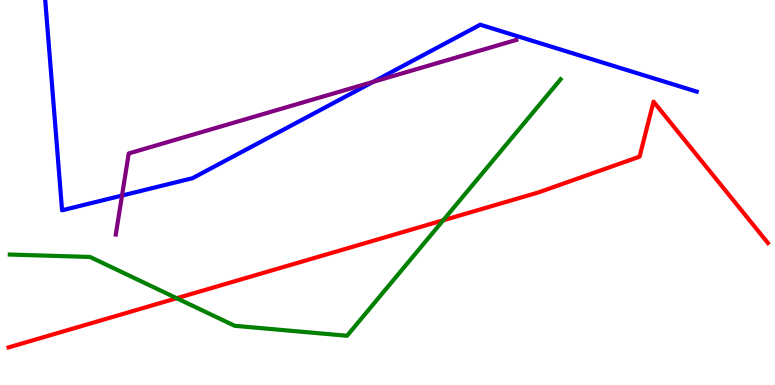[{'lines': ['blue', 'red'], 'intersections': []}, {'lines': ['green', 'red'], 'intersections': [{'x': 2.28, 'y': 2.25}, {'x': 5.72, 'y': 4.28}]}, {'lines': ['purple', 'red'], 'intersections': []}, {'lines': ['blue', 'green'], 'intersections': []}, {'lines': ['blue', 'purple'], 'intersections': [{'x': 1.57, 'y': 4.92}, {'x': 4.81, 'y': 7.87}]}, {'lines': ['green', 'purple'], 'intersections': []}]